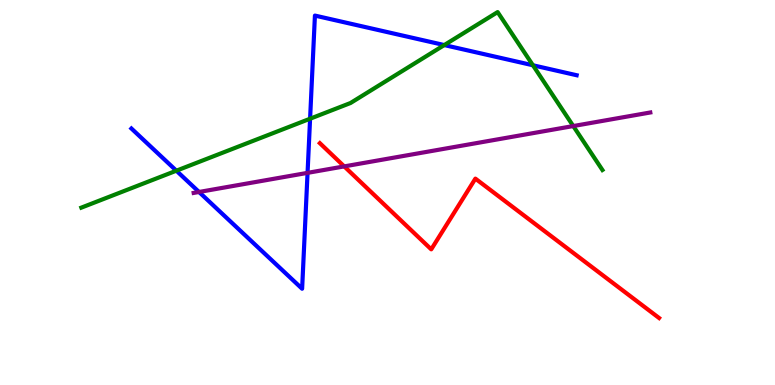[{'lines': ['blue', 'red'], 'intersections': []}, {'lines': ['green', 'red'], 'intersections': []}, {'lines': ['purple', 'red'], 'intersections': [{'x': 4.44, 'y': 5.68}]}, {'lines': ['blue', 'green'], 'intersections': [{'x': 2.28, 'y': 5.57}, {'x': 4.0, 'y': 6.92}, {'x': 5.73, 'y': 8.83}, {'x': 6.88, 'y': 8.3}]}, {'lines': ['blue', 'purple'], 'intersections': [{'x': 2.57, 'y': 5.01}, {'x': 3.97, 'y': 5.51}]}, {'lines': ['green', 'purple'], 'intersections': [{'x': 7.4, 'y': 6.73}]}]